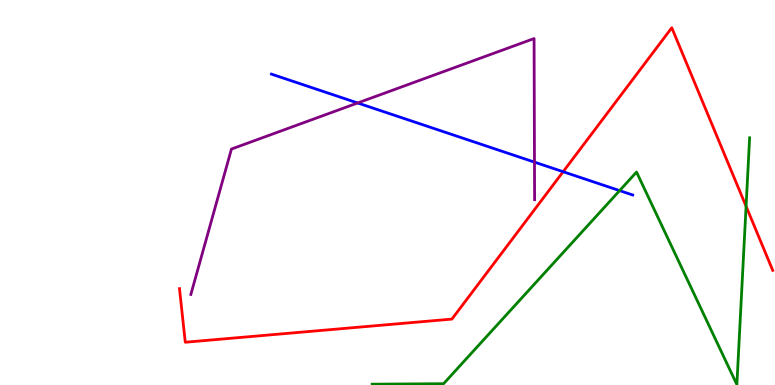[{'lines': ['blue', 'red'], 'intersections': [{'x': 7.27, 'y': 5.54}]}, {'lines': ['green', 'red'], 'intersections': [{'x': 9.63, 'y': 4.64}]}, {'lines': ['purple', 'red'], 'intersections': []}, {'lines': ['blue', 'green'], 'intersections': [{'x': 8.0, 'y': 5.05}]}, {'lines': ['blue', 'purple'], 'intersections': [{'x': 4.62, 'y': 7.33}, {'x': 6.9, 'y': 5.79}]}, {'lines': ['green', 'purple'], 'intersections': []}]